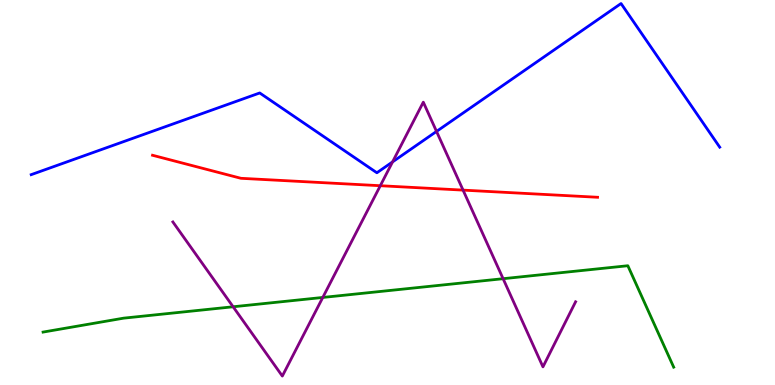[{'lines': ['blue', 'red'], 'intersections': []}, {'lines': ['green', 'red'], 'intersections': []}, {'lines': ['purple', 'red'], 'intersections': [{'x': 4.91, 'y': 5.18}, {'x': 5.98, 'y': 5.06}]}, {'lines': ['blue', 'green'], 'intersections': []}, {'lines': ['blue', 'purple'], 'intersections': [{'x': 5.07, 'y': 5.8}, {'x': 5.63, 'y': 6.59}]}, {'lines': ['green', 'purple'], 'intersections': [{'x': 3.01, 'y': 2.03}, {'x': 4.17, 'y': 2.27}, {'x': 6.49, 'y': 2.76}]}]